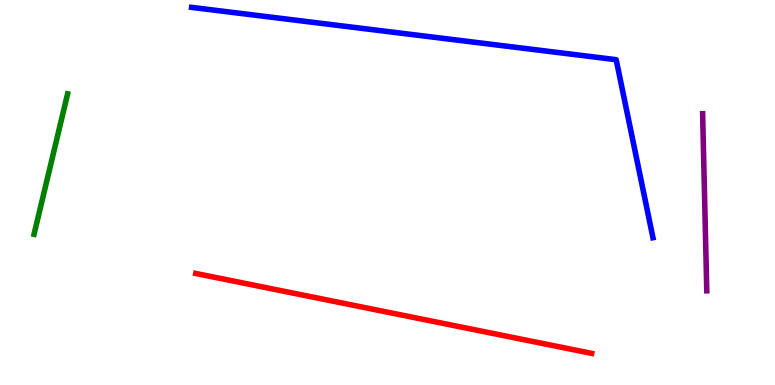[{'lines': ['blue', 'red'], 'intersections': []}, {'lines': ['green', 'red'], 'intersections': []}, {'lines': ['purple', 'red'], 'intersections': []}, {'lines': ['blue', 'green'], 'intersections': []}, {'lines': ['blue', 'purple'], 'intersections': []}, {'lines': ['green', 'purple'], 'intersections': []}]